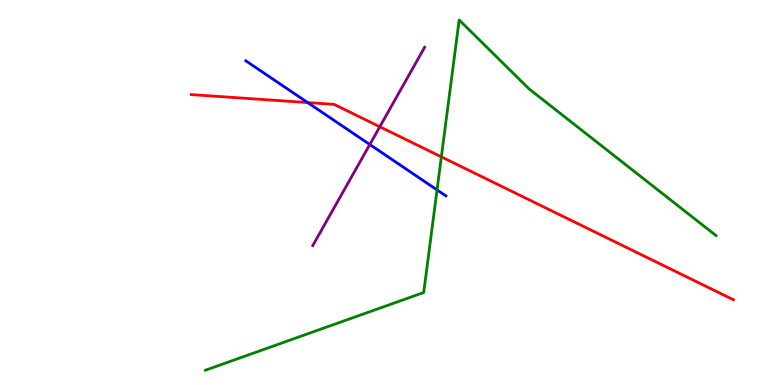[{'lines': ['blue', 'red'], 'intersections': [{'x': 3.97, 'y': 7.34}]}, {'lines': ['green', 'red'], 'intersections': [{'x': 5.69, 'y': 5.93}]}, {'lines': ['purple', 'red'], 'intersections': [{'x': 4.9, 'y': 6.71}]}, {'lines': ['blue', 'green'], 'intersections': [{'x': 5.64, 'y': 5.07}]}, {'lines': ['blue', 'purple'], 'intersections': [{'x': 4.77, 'y': 6.25}]}, {'lines': ['green', 'purple'], 'intersections': []}]